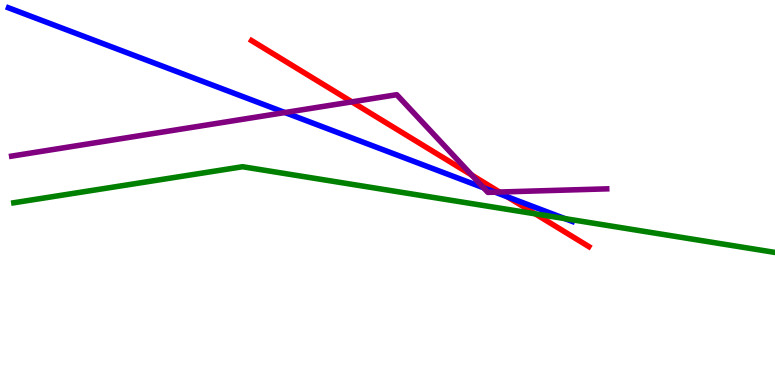[{'lines': ['blue', 'red'], 'intersections': [{'x': 6.55, 'y': 4.89}]}, {'lines': ['green', 'red'], 'intersections': [{'x': 6.91, 'y': 4.45}]}, {'lines': ['purple', 'red'], 'intersections': [{'x': 4.54, 'y': 7.35}, {'x': 6.09, 'y': 5.45}, {'x': 6.45, 'y': 5.01}]}, {'lines': ['blue', 'green'], 'intersections': [{'x': 7.29, 'y': 4.32}]}, {'lines': ['blue', 'purple'], 'intersections': [{'x': 3.68, 'y': 7.08}, {'x': 6.24, 'y': 5.12}, {'x': 6.39, 'y': 5.01}]}, {'lines': ['green', 'purple'], 'intersections': []}]